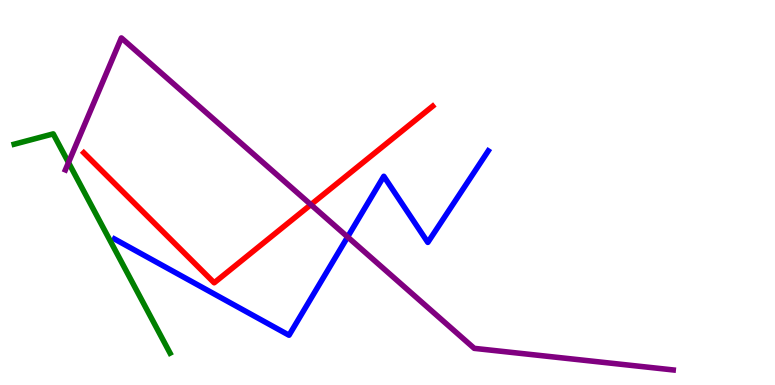[{'lines': ['blue', 'red'], 'intersections': []}, {'lines': ['green', 'red'], 'intersections': []}, {'lines': ['purple', 'red'], 'intersections': [{'x': 4.01, 'y': 4.68}]}, {'lines': ['blue', 'green'], 'intersections': []}, {'lines': ['blue', 'purple'], 'intersections': [{'x': 4.49, 'y': 3.85}]}, {'lines': ['green', 'purple'], 'intersections': [{'x': 0.884, 'y': 5.78}]}]